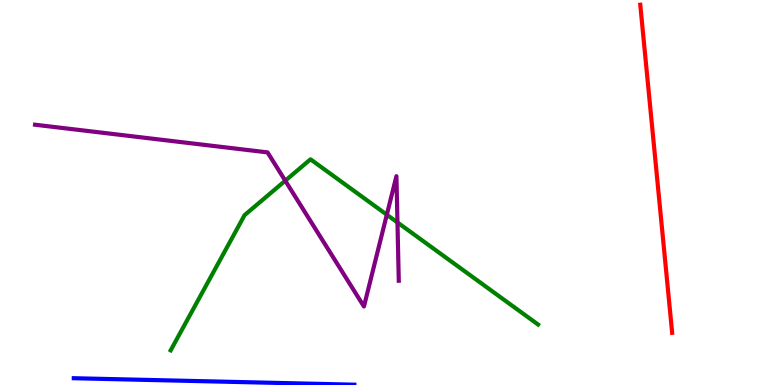[{'lines': ['blue', 'red'], 'intersections': []}, {'lines': ['green', 'red'], 'intersections': []}, {'lines': ['purple', 'red'], 'intersections': []}, {'lines': ['blue', 'green'], 'intersections': []}, {'lines': ['blue', 'purple'], 'intersections': []}, {'lines': ['green', 'purple'], 'intersections': [{'x': 3.68, 'y': 5.31}, {'x': 4.99, 'y': 4.42}, {'x': 5.13, 'y': 4.22}]}]